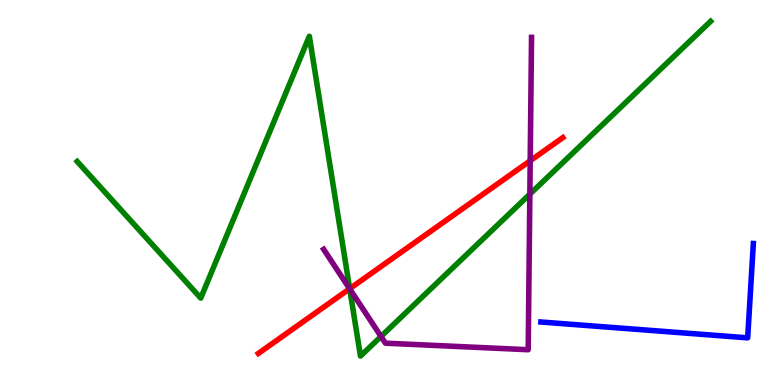[{'lines': ['blue', 'red'], 'intersections': []}, {'lines': ['green', 'red'], 'intersections': [{'x': 4.51, 'y': 2.5}]}, {'lines': ['purple', 'red'], 'intersections': [{'x': 4.51, 'y': 2.5}, {'x': 6.84, 'y': 5.82}]}, {'lines': ['blue', 'green'], 'intersections': []}, {'lines': ['blue', 'purple'], 'intersections': []}, {'lines': ['green', 'purple'], 'intersections': [{'x': 4.51, 'y': 2.5}, {'x': 4.92, 'y': 1.26}, {'x': 6.84, 'y': 4.96}]}]